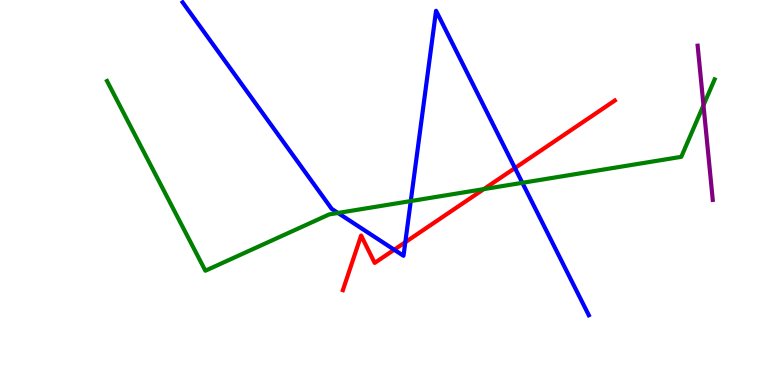[{'lines': ['blue', 'red'], 'intersections': [{'x': 5.09, 'y': 3.51}, {'x': 5.23, 'y': 3.71}, {'x': 6.64, 'y': 5.63}]}, {'lines': ['green', 'red'], 'intersections': [{'x': 6.24, 'y': 5.09}]}, {'lines': ['purple', 'red'], 'intersections': []}, {'lines': ['blue', 'green'], 'intersections': [{'x': 4.36, 'y': 4.47}, {'x': 5.3, 'y': 4.78}, {'x': 6.74, 'y': 5.25}]}, {'lines': ['blue', 'purple'], 'intersections': []}, {'lines': ['green', 'purple'], 'intersections': [{'x': 9.08, 'y': 7.27}]}]